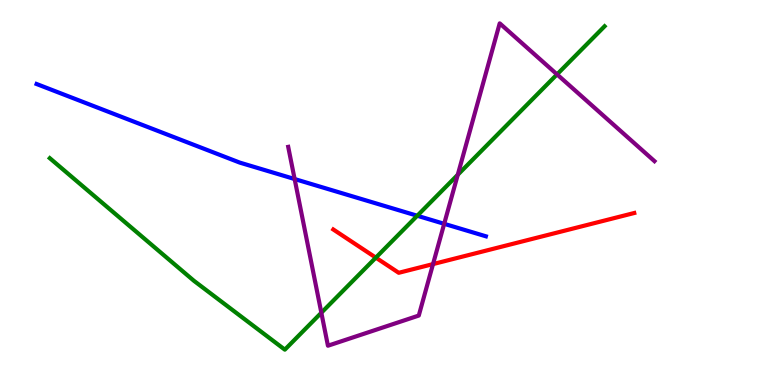[{'lines': ['blue', 'red'], 'intersections': []}, {'lines': ['green', 'red'], 'intersections': [{'x': 4.85, 'y': 3.31}]}, {'lines': ['purple', 'red'], 'intersections': [{'x': 5.59, 'y': 3.14}]}, {'lines': ['blue', 'green'], 'intersections': [{'x': 5.38, 'y': 4.4}]}, {'lines': ['blue', 'purple'], 'intersections': [{'x': 3.8, 'y': 5.35}, {'x': 5.73, 'y': 4.19}]}, {'lines': ['green', 'purple'], 'intersections': [{'x': 4.15, 'y': 1.88}, {'x': 5.91, 'y': 5.46}, {'x': 7.19, 'y': 8.07}]}]